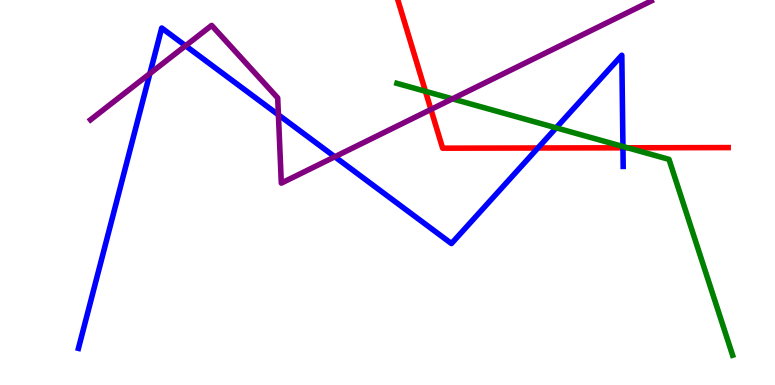[{'lines': ['blue', 'red'], 'intersections': [{'x': 6.94, 'y': 6.16}, {'x': 8.04, 'y': 6.16}]}, {'lines': ['green', 'red'], 'intersections': [{'x': 5.49, 'y': 7.63}, {'x': 8.1, 'y': 6.16}]}, {'lines': ['purple', 'red'], 'intersections': [{'x': 5.56, 'y': 7.16}]}, {'lines': ['blue', 'green'], 'intersections': [{'x': 7.18, 'y': 6.68}, {'x': 8.04, 'y': 6.2}]}, {'lines': ['blue', 'purple'], 'intersections': [{'x': 1.93, 'y': 8.09}, {'x': 2.39, 'y': 8.81}, {'x': 3.59, 'y': 7.02}, {'x': 4.32, 'y': 5.93}]}, {'lines': ['green', 'purple'], 'intersections': [{'x': 5.84, 'y': 7.43}]}]